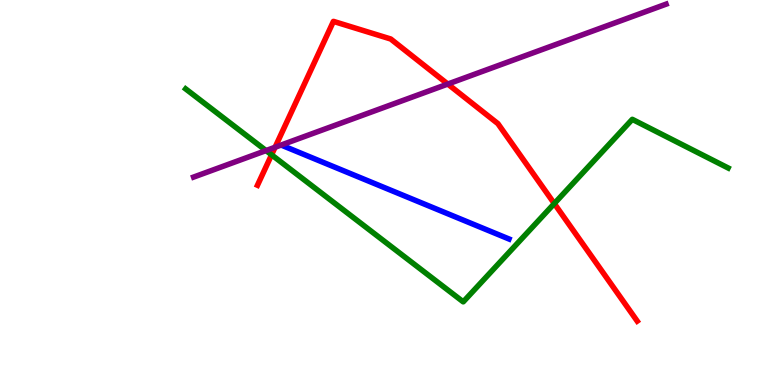[{'lines': ['blue', 'red'], 'intersections': []}, {'lines': ['green', 'red'], 'intersections': [{'x': 3.5, 'y': 5.98}, {'x': 7.15, 'y': 4.71}]}, {'lines': ['purple', 'red'], 'intersections': [{'x': 3.55, 'y': 6.18}, {'x': 5.78, 'y': 7.82}]}, {'lines': ['blue', 'green'], 'intersections': []}, {'lines': ['blue', 'purple'], 'intersections': []}, {'lines': ['green', 'purple'], 'intersections': [{'x': 3.43, 'y': 6.09}]}]